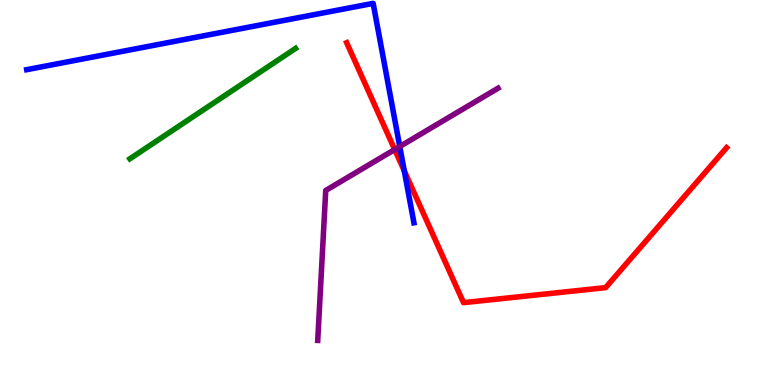[{'lines': ['blue', 'red'], 'intersections': [{'x': 5.22, 'y': 5.56}]}, {'lines': ['green', 'red'], 'intersections': []}, {'lines': ['purple', 'red'], 'intersections': [{'x': 5.09, 'y': 6.12}]}, {'lines': ['blue', 'green'], 'intersections': []}, {'lines': ['blue', 'purple'], 'intersections': [{'x': 5.16, 'y': 6.19}]}, {'lines': ['green', 'purple'], 'intersections': []}]